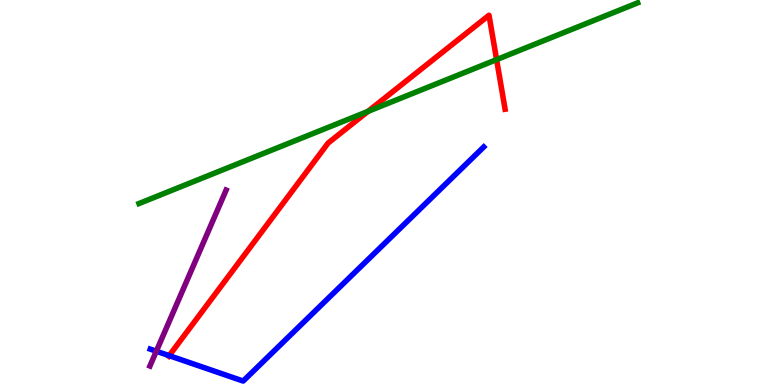[{'lines': ['blue', 'red'], 'intersections': [{'x': 2.18, 'y': 0.763}]}, {'lines': ['green', 'red'], 'intersections': [{'x': 4.75, 'y': 7.11}, {'x': 6.41, 'y': 8.45}]}, {'lines': ['purple', 'red'], 'intersections': []}, {'lines': ['blue', 'green'], 'intersections': []}, {'lines': ['blue', 'purple'], 'intersections': [{'x': 2.02, 'y': 0.877}]}, {'lines': ['green', 'purple'], 'intersections': []}]